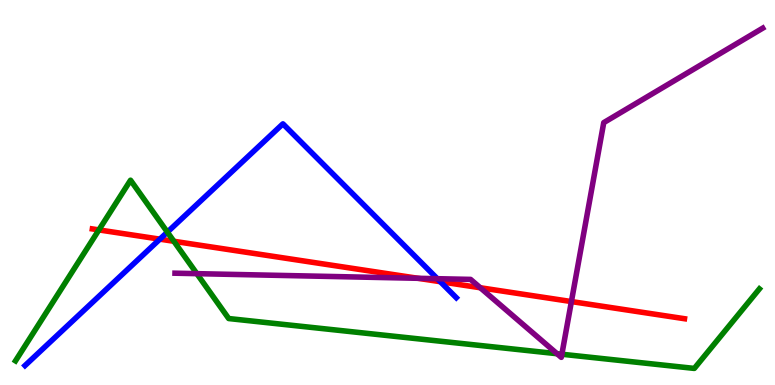[{'lines': ['blue', 'red'], 'intersections': [{'x': 2.06, 'y': 3.79}, {'x': 5.68, 'y': 2.68}]}, {'lines': ['green', 'red'], 'intersections': [{'x': 1.28, 'y': 4.03}, {'x': 2.24, 'y': 3.73}]}, {'lines': ['purple', 'red'], 'intersections': [{'x': 5.39, 'y': 2.77}, {'x': 6.2, 'y': 2.53}, {'x': 7.37, 'y': 2.17}]}, {'lines': ['blue', 'green'], 'intersections': [{'x': 2.16, 'y': 3.97}]}, {'lines': ['blue', 'purple'], 'intersections': [{'x': 5.64, 'y': 2.76}]}, {'lines': ['green', 'purple'], 'intersections': [{'x': 2.54, 'y': 2.89}, {'x': 7.19, 'y': 0.813}, {'x': 7.25, 'y': 0.799}]}]